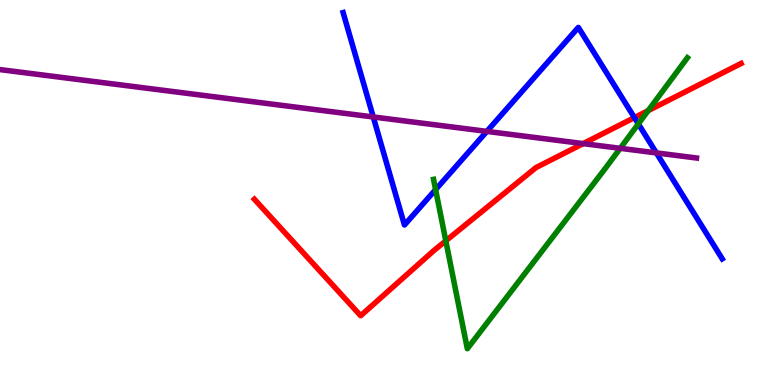[{'lines': ['blue', 'red'], 'intersections': [{'x': 8.19, 'y': 6.95}]}, {'lines': ['green', 'red'], 'intersections': [{'x': 5.75, 'y': 3.74}, {'x': 8.36, 'y': 7.13}]}, {'lines': ['purple', 'red'], 'intersections': [{'x': 7.52, 'y': 6.27}]}, {'lines': ['blue', 'green'], 'intersections': [{'x': 5.62, 'y': 5.08}, {'x': 8.24, 'y': 6.78}]}, {'lines': ['blue', 'purple'], 'intersections': [{'x': 4.82, 'y': 6.96}, {'x': 6.28, 'y': 6.59}, {'x': 8.47, 'y': 6.03}]}, {'lines': ['green', 'purple'], 'intersections': [{'x': 8.0, 'y': 6.15}]}]